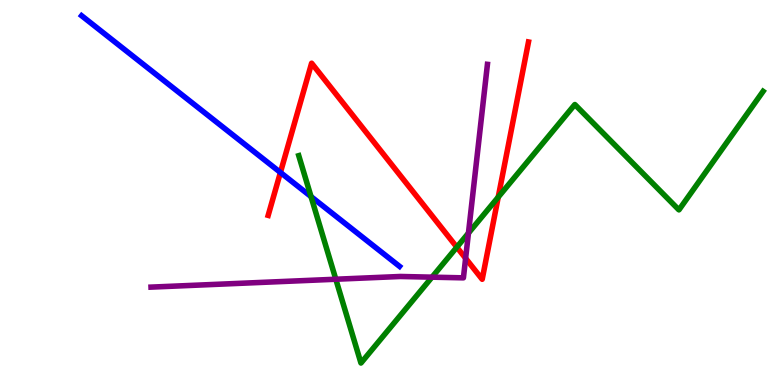[{'lines': ['blue', 'red'], 'intersections': [{'x': 3.62, 'y': 5.52}]}, {'lines': ['green', 'red'], 'intersections': [{'x': 5.89, 'y': 3.58}, {'x': 6.43, 'y': 4.88}]}, {'lines': ['purple', 'red'], 'intersections': [{'x': 6.01, 'y': 3.29}]}, {'lines': ['blue', 'green'], 'intersections': [{'x': 4.01, 'y': 4.89}]}, {'lines': ['blue', 'purple'], 'intersections': []}, {'lines': ['green', 'purple'], 'intersections': [{'x': 4.33, 'y': 2.75}, {'x': 5.57, 'y': 2.8}, {'x': 6.04, 'y': 3.95}]}]